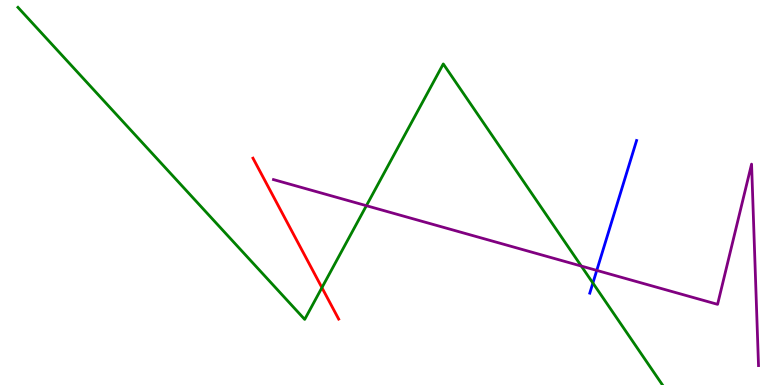[{'lines': ['blue', 'red'], 'intersections': []}, {'lines': ['green', 'red'], 'intersections': [{'x': 4.15, 'y': 2.53}]}, {'lines': ['purple', 'red'], 'intersections': []}, {'lines': ['blue', 'green'], 'intersections': [{'x': 7.65, 'y': 2.65}]}, {'lines': ['blue', 'purple'], 'intersections': [{'x': 7.7, 'y': 2.98}]}, {'lines': ['green', 'purple'], 'intersections': [{'x': 4.73, 'y': 4.66}, {'x': 7.5, 'y': 3.09}]}]